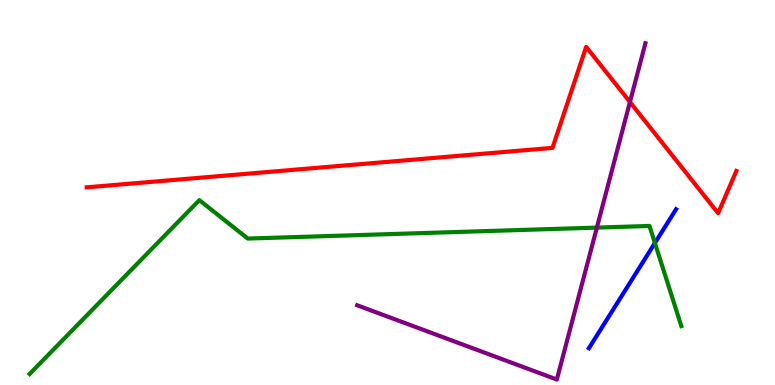[{'lines': ['blue', 'red'], 'intersections': []}, {'lines': ['green', 'red'], 'intersections': []}, {'lines': ['purple', 'red'], 'intersections': [{'x': 8.13, 'y': 7.35}]}, {'lines': ['blue', 'green'], 'intersections': [{'x': 8.45, 'y': 3.69}]}, {'lines': ['blue', 'purple'], 'intersections': []}, {'lines': ['green', 'purple'], 'intersections': [{'x': 7.7, 'y': 4.09}]}]